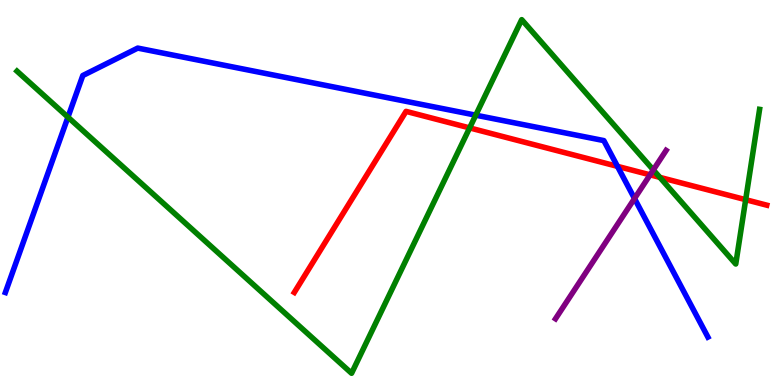[{'lines': ['blue', 'red'], 'intersections': [{'x': 7.97, 'y': 5.68}]}, {'lines': ['green', 'red'], 'intersections': [{'x': 6.06, 'y': 6.68}, {'x': 8.51, 'y': 5.39}, {'x': 9.62, 'y': 4.81}]}, {'lines': ['purple', 'red'], 'intersections': [{'x': 8.39, 'y': 5.46}]}, {'lines': ['blue', 'green'], 'intersections': [{'x': 0.877, 'y': 6.96}, {'x': 6.14, 'y': 7.01}]}, {'lines': ['blue', 'purple'], 'intersections': [{'x': 8.19, 'y': 4.84}]}, {'lines': ['green', 'purple'], 'intersections': [{'x': 8.43, 'y': 5.59}]}]